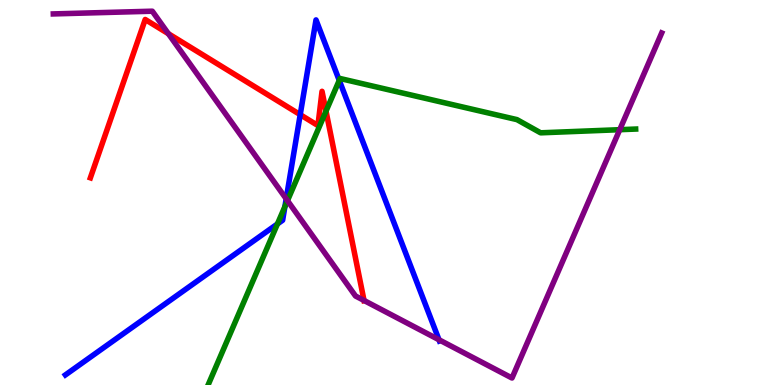[{'lines': ['blue', 'red'], 'intersections': [{'x': 3.87, 'y': 7.02}]}, {'lines': ['green', 'red'], 'intersections': [{'x': 4.21, 'y': 7.11}]}, {'lines': ['purple', 'red'], 'intersections': [{'x': 2.17, 'y': 9.12}, {'x': 4.7, 'y': 2.2}]}, {'lines': ['blue', 'green'], 'intersections': [{'x': 3.58, 'y': 4.18}, {'x': 3.68, 'y': 4.63}, {'x': 4.38, 'y': 7.91}]}, {'lines': ['blue', 'purple'], 'intersections': [{'x': 3.69, 'y': 4.84}, {'x': 5.66, 'y': 1.18}]}, {'lines': ['green', 'purple'], 'intersections': [{'x': 3.71, 'y': 4.79}, {'x': 8.0, 'y': 6.63}]}]